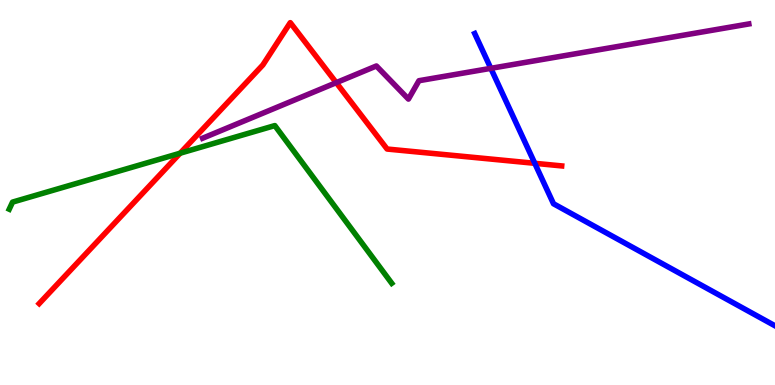[{'lines': ['blue', 'red'], 'intersections': [{'x': 6.9, 'y': 5.76}]}, {'lines': ['green', 'red'], 'intersections': [{'x': 2.32, 'y': 6.02}]}, {'lines': ['purple', 'red'], 'intersections': [{'x': 4.34, 'y': 7.85}]}, {'lines': ['blue', 'green'], 'intersections': []}, {'lines': ['blue', 'purple'], 'intersections': [{'x': 6.33, 'y': 8.22}]}, {'lines': ['green', 'purple'], 'intersections': []}]